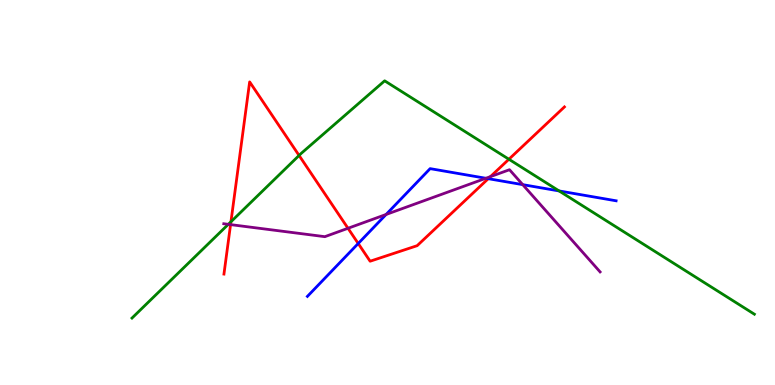[{'lines': ['blue', 'red'], 'intersections': [{'x': 4.62, 'y': 3.68}, {'x': 6.3, 'y': 5.36}]}, {'lines': ['green', 'red'], 'intersections': [{'x': 2.98, 'y': 4.24}, {'x': 3.86, 'y': 5.96}, {'x': 6.57, 'y': 5.86}]}, {'lines': ['purple', 'red'], 'intersections': [{'x': 2.97, 'y': 4.17}, {'x': 4.49, 'y': 4.07}, {'x': 6.33, 'y': 5.41}]}, {'lines': ['blue', 'green'], 'intersections': [{'x': 7.21, 'y': 5.04}]}, {'lines': ['blue', 'purple'], 'intersections': [{'x': 4.98, 'y': 4.43}, {'x': 6.27, 'y': 5.37}, {'x': 6.74, 'y': 5.2}]}, {'lines': ['green', 'purple'], 'intersections': [{'x': 2.95, 'y': 4.17}]}]